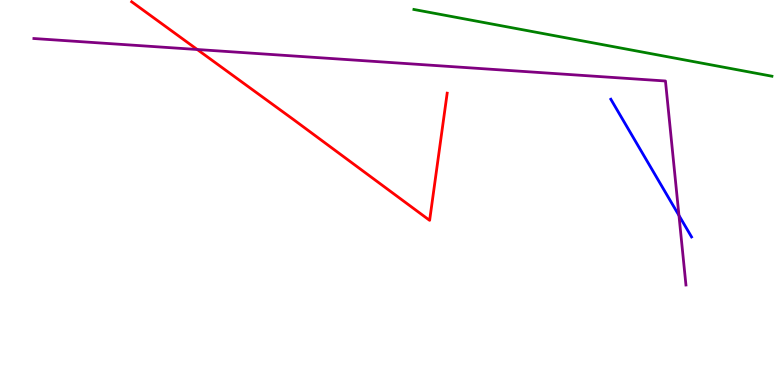[{'lines': ['blue', 'red'], 'intersections': []}, {'lines': ['green', 'red'], 'intersections': []}, {'lines': ['purple', 'red'], 'intersections': [{'x': 2.55, 'y': 8.71}]}, {'lines': ['blue', 'green'], 'intersections': []}, {'lines': ['blue', 'purple'], 'intersections': [{'x': 8.76, 'y': 4.4}]}, {'lines': ['green', 'purple'], 'intersections': []}]